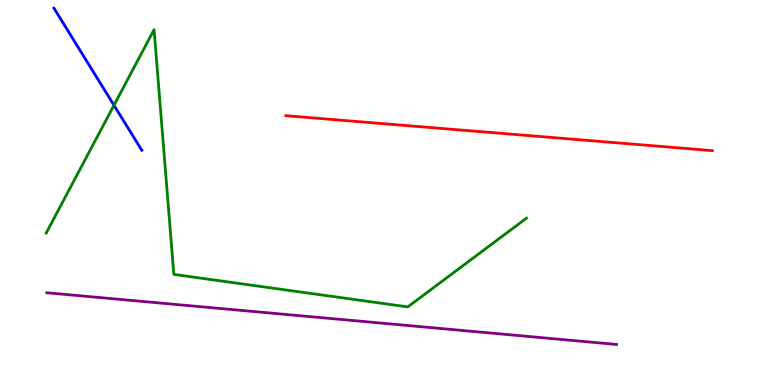[{'lines': ['blue', 'red'], 'intersections': []}, {'lines': ['green', 'red'], 'intersections': []}, {'lines': ['purple', 'red'], 'intersections': []}, {'lines': ['blue', 'green'], 'intersections': [{'x': 1.47, 'y': 7.27}]}, {'lines': ['blue', 'purple'], 'intersections': []}, {'lines': ['green', 'purple'], 'intersections': []}]